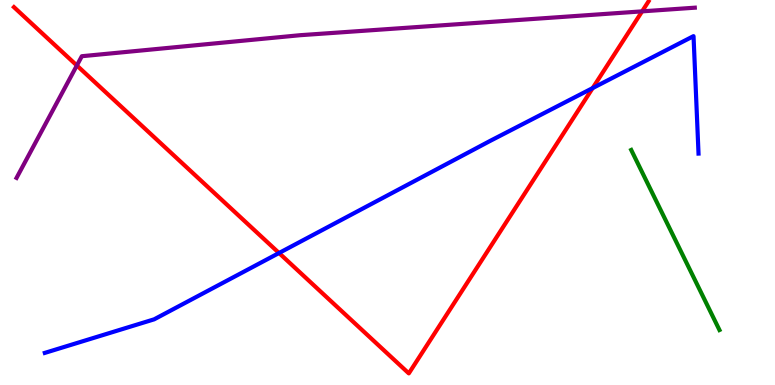[{'lines': ['blue', 'red'], 'intersections': [{'x': 3.6, 'y': 3.43}, {'x': 7.65, 'y': 7.71}]}, {'lines': ['green', 'red'], 'intersections': []}, {'lines': ['purple', 'red'], 'intersections': [{'x': 0.992, 'y': 8.3}, {'x': 8.29, 'y': 9.7}]}, {'lines': ['blue', 'green'], 'intersections': []}, {'lines': ['blue', 'purple'], 'intersections': []}, {'lines': ['green', 'purple'], 'intersections': []}]